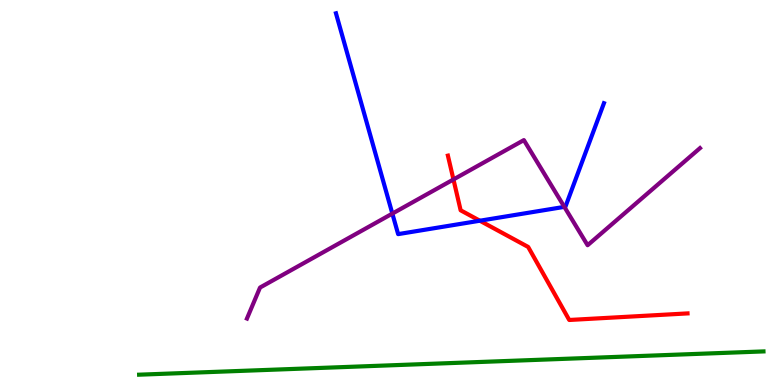[{'lines': ['blue', 'red'], 'intersections': [{'x': 6.19, 'y': 4.27}]}, {'lines': ['green', 'red'], 'intersections': []}, {'lines': ['purple', 'red'], 'intersections': [{'x': 5.85, 'y': 5.34}]}, {'lines': ['blue', 'green'], 'intersections': []}, {'lines': ['blue', 'purple'], 'intersections': [{'x': 5.06, 'y': 4.45}, {'x': 7.28, 'y': 4.63}]}, {'lines': ['green', 'purple'], 'intersections': []}]